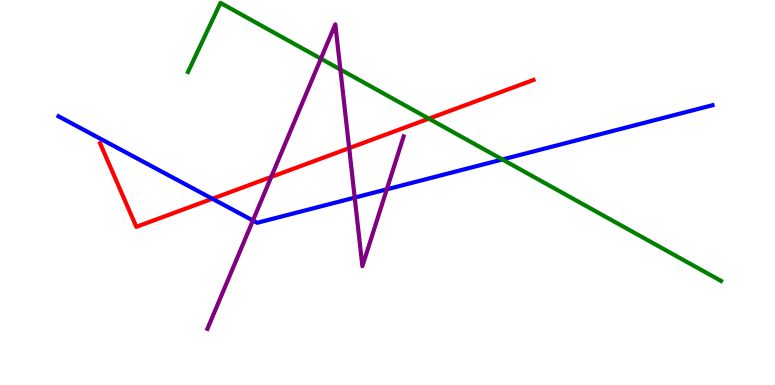[{'lines': ['blue', 'red'], 'intersections': [{'x': 2.74, 'y': 4.84}]}, {'lines': ['green', 'red'], 'intersections': [{'x': 5.53, 'y': 6.92}]}, {'lines': ['purple', 'red'], 'intersections': [{'x': 3.5, 'y': 5.4}, {'x': 4.51, 'y': 6.15}]}, {'lines': ['blue', 'green'], 'intersections': [{'x': 6.48, 'y': 5.86}]}, {'lines': ['blue', 'purple'], 'intersections': [{'x': 3.26, 'y': 4.27}, {'x': 4.58, 'y': 4.87}, {'x': 4.99, 'y': 5.08}]}, {'lines': ['green', 'purple'], 'intersections': [{'x': 4.14, 'y': 8.48}, {'x': 4.39, 'y': 8.19}]}]